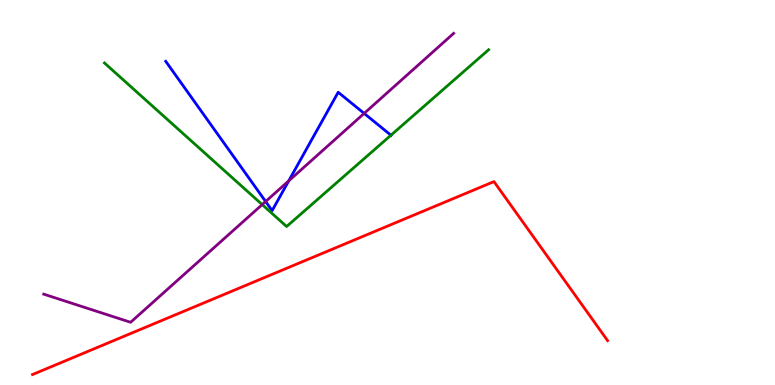[{'lines': ['blue', 'red'], 'intersections': []}, {'lines': ['green', 'red'], 'intersections': []}, {'lines': ['purple', 'red'], 'intersections': []}, {'lines': ['blue', 'green'], 'intersections': [{'x': 5.04, 'y': 6.49}]}, {'lines': ['blue', 'purple'], 'intersections': [{'x': 3.43, 'y': 4.77}, {'x': 3.73, 'y': 5.3}, {'x': 4.7, 'y': 7.05}]}, {'lines': ['green', 'purple'], 'intersections': [{'x': 3.38, 'y': 4.69}]}]